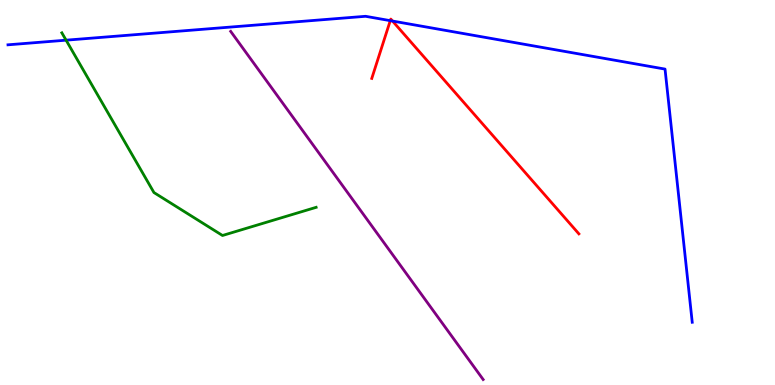[{'lines': ['blue', 'red'], 'intersections': [{'x': 5.04, 'y': 9.46}, {'x': 5.06, 'y': 9.45}]}, {'lines': ['green', 'red'], 'intersections': []}, {'lines': ['purple', 'red'], 'intersections': []}, {'lines': ['blue', 'green'], 'intersections': [{'x': 0.853, 'y': 8.96}]}, {'lines': ['blue', 'purple'], 'intersections': []}, {'lines': ['green', 'purple'], 'intersections': []}]